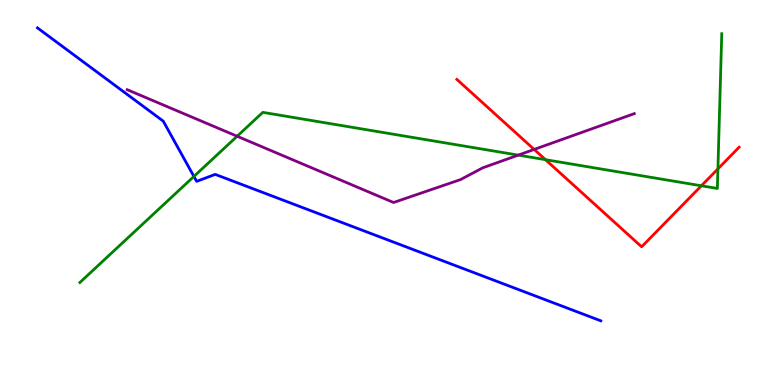[{'lines': ['blue', 'red'], 'intersections': []}, {'lines': ['green', 'red'], 'intersections': [{'x': 7.04, 'y': 5.85}, {'x': 9.05, 'y': 5.17}, {'x': 9.26, 'y': 5.61}]}, {'lines': ['purple', 'red'], 'intersections': [{'x': 6.89, 'y': 6.12}]}, {'lines': ['blue', 'green'], 'intersections': [{'x': 2.5, 'y': 5.42}]}, {'lines': ['blue', 'purple'], 'intersections': []}, {'lines': ['green', 'purple'], 'intersections': [{'x': 3.06, 'y': 6.46}, {'x': 6.69, 'y': 5.97}]}]